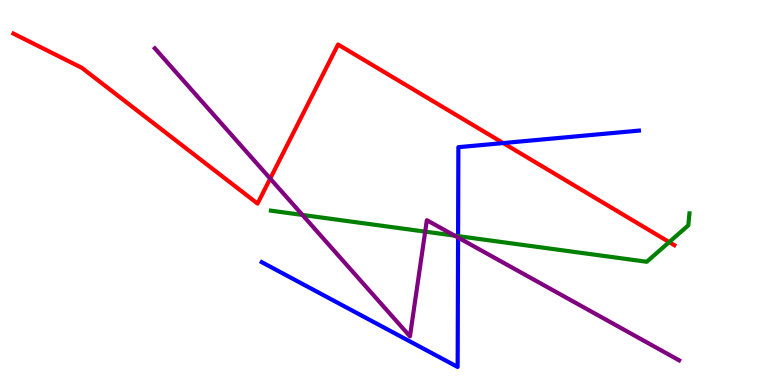[{'lines': ['blue', 'red'], 'intersections': [{'x': 6.49, 'y': 6.28}]}, {'lines': ['green', 'red'], 'intersections': [{'x': 8.63, 'y': 3.71}]}, {'lines': ['purple', 'red'], 'intersections': [{'x': 3.49, 'y': 5.36}]}, {'lines': ['blue', 'green'], 'intersections': [{'x': 5.91, 'y': 3.87}]}, {'lines': ['blue', 'purple'], 'intersections': [{'x': 5.91, 'y': 3.83}]}, {'lines': ['green', 'purple'], 'intersections': [{'x': 3.9, 'y': 4.42}, {'x': 5.49, 'y': 3.98}, {'x': 5.87, 'y': 3.88}]}]